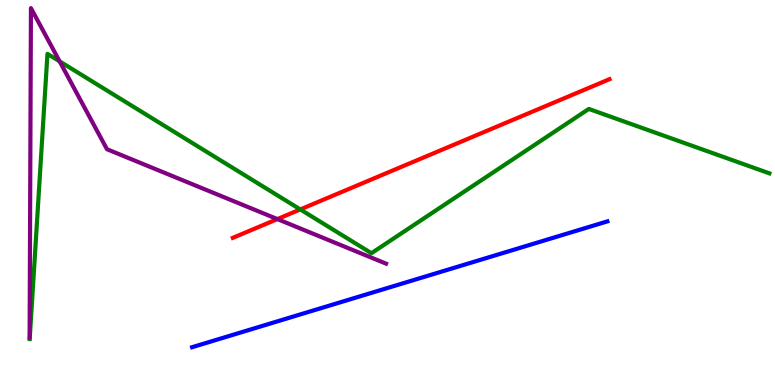[{'lines': ['blue', 'red'], 'intersections': []}, {'lines': ['green', 'red'], 'intersections': [{'x': 3.87, 'y': 4.56}]}, {'lines': ['purple', 'red'], 'intersections': [{'x': 3.58, 'y': 4.31}]}, {'lines': ['blue', 'green'], 'intersections': []}, {'lines': ['blue', 'purple'], 'intersections': []}, {'lines': ['green', 'purple'], 'intersections': [{'x': 0.769, 'y': 8.41}]}]